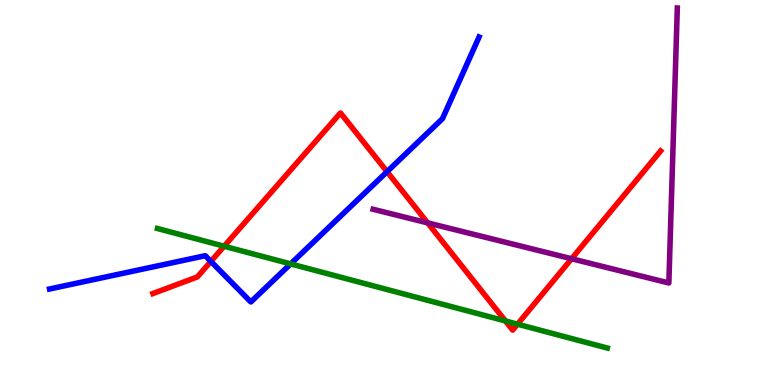[{'lines': ['blue', 'red'], 'intersections': [{'x': 2.72, 'y': 3.21}, {'x': 4.99, 'y': 5.54}]}, {'lines': ['green', 'red'], 'intersections': [{'x': 2.89, 'y': 3.6}, {'x': 6.52, 'y': 1.66}, {'x': 6.68, 'y': 1.58}]}, {'lines': ['purple', 'red'], 'intersections': [{'x': 5.52, 'y': 4.21}, {'x': 7.38, 'y': 3.28}]}, {'lines': ['blue', 'green'], 'intersections': [{'x': 3.75, 'y': 3.15}]}, {'lines': ['blue', 'purple'], 'intersections': []}, {'lines': ['green', 'purple'], 'intersections': []}]